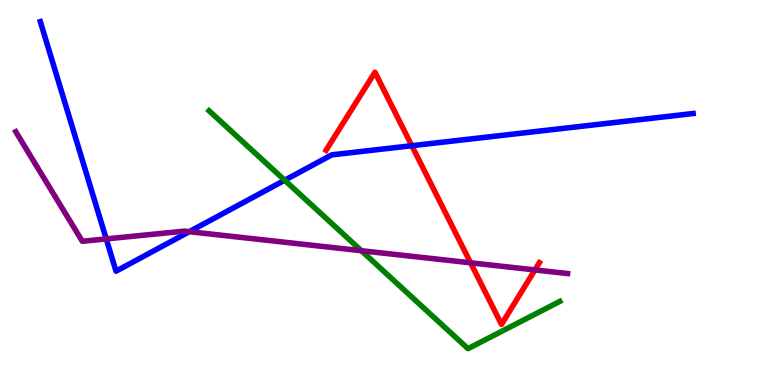[{'lines': ['blue', 'red'], 'intersections': [{'x': 5.31, 'y': 6.22}]}, {'lines': ['green', 'red'], 'intersections': []}, {'lines': ['purple', 'red'], 'intersections': [{'x': 6.07, 'y': 3.17}, {'x': 6.9, 'y': 2.99}]}, {'lines': ['blue', 'green'], 'intersections': [{'x': 3.67, 'y': 5.32}]}, {'lines': ['blue', 'purple'], 'intersections': [{'x': 1.37, 'y': 3.79}, {'x': 2.44, 'y': 3.98}]}, {'lines': ['green', 'purple'], 'intersections': [{'x': 4.66, 'y': 3.49}]}]